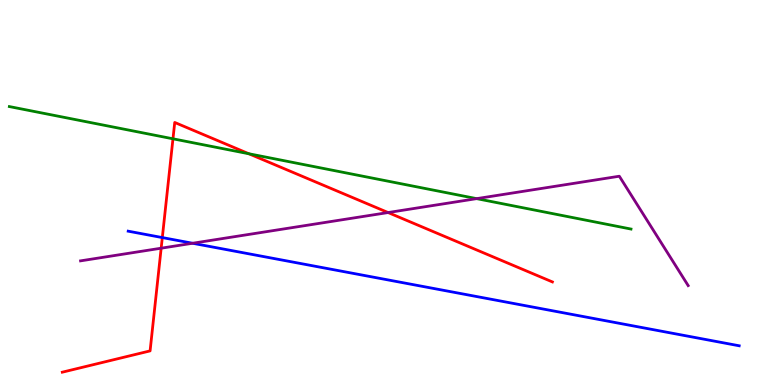[{'lines': ['blue', 'red'], 'intersections': [{'x': 2.09, 'y': 3.83}]}, {'lines': ['green', 'red'], 'intersections': [{'x': 2.23, 'y': 6.39}, {'x': 3.21, 'y': 6.01}]}, {'lines': ['purple', 'red'], 'intersections': [{'x': 2.08, 'y': 3.55}, {'x': 5.01, 'y': 4.48}]}, {'lines': ['blue', 'green'], 'intersections': []}, {'lines': ['blue', 'purple'], 'intersections': [{'x': 2.49, 'y': 3.68}]}, {'lines': ['green', 'purple'], 'intersections': [{'x': 6.15, 'y': 4.84}]}]